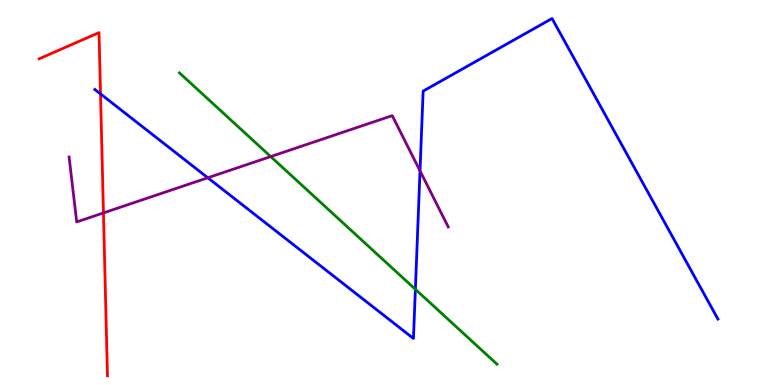[{'lines': ['blue', 'red'], 'intersections': [{'x': 1.3, 'y': 7.56}]}, {'lines': ['green', 'red'], 'intersections': []}, {'lines': ['purple', 'red'], 'intersections': [{'x': 1.33, 'y': 4.47}]}, {'lines': ['blue', 'green'], 'intersections': [{'x': 5.36, 'y': 2.49}]}, {'lines': ['blue', 'purple'], 'intersections': [{'x': 2.68, 'y': 5.38}, {'x': 5.42, 'y': 5.56}]}, {'lines': ['green', 'purple'], 'intersections': [{'x': 3.49, 'y': 5.93}]}]